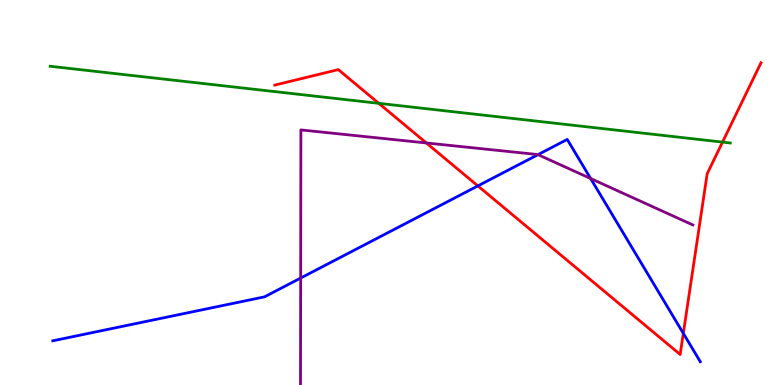[{'lines': ['blue', 'red'], 'intersections': [{'x': 6.17, 'y': 5.17}, {'x': 8.82, 'y': 1.34}]}, {'lines': ['green', 'red'], 'intersections': [{'x': 4.89, 'y': 7.32}, {'x': 9.32, 'y': 6.31}]}, {'lines': ['purple', 'red'], 'intersections': [{'x': 5.5, 'y': 6.29}]}, {'lines': ['blue', 'green'], 'intersections': []}, {'lines': ['blue', 'purple'], 'intersections': [{'x': 3.88, 'y': 2.78}, {'x': 6.94, 'y': 5.98}, {'x': 7.62, 'y': 5.36}]}, {'lines': ['green', 'purple'], 'intersections': []}]